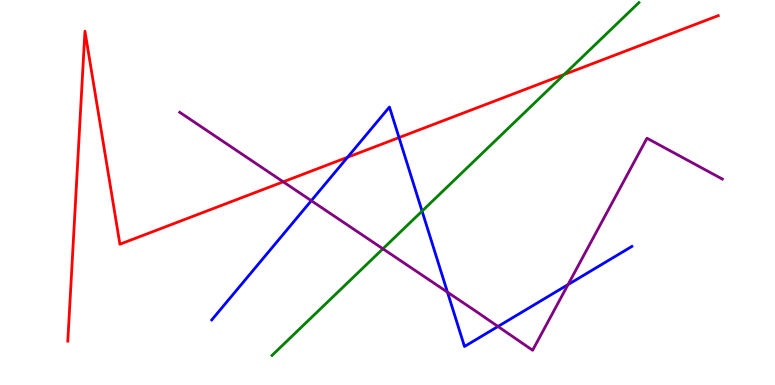[{'lines': ['blue', 'red'], 'intersections': [{'x': 4.48, 'y': 5.92}, {'x': 5.15, 'y': 6.43}]}, {'lines': ['green', 'red'], 'intersections': [{'x': 7.28, 'y': 8.06}]}, {'lines': ['purple', 'red'], 'intersections': [{'x': 3.65, 'y': 5.28}]}, {'lines': ['blue', 'green'], 'intersections': [{'x': 5.45, 'y': 4.52}]}, {'lines': ['blue', 'purple'], 'intersections': [{'x': 4.02, 'y': 4.79}, {'x': 5.77, 'y': 2.41}, {'x': 6.43, 'y': 1.52}, {'x': 7.33, 'y': 2.61}]}, {'lines': ['green', 'purple'], 'intersections': [{'x': 4.94, 'y': 3.54}]}]